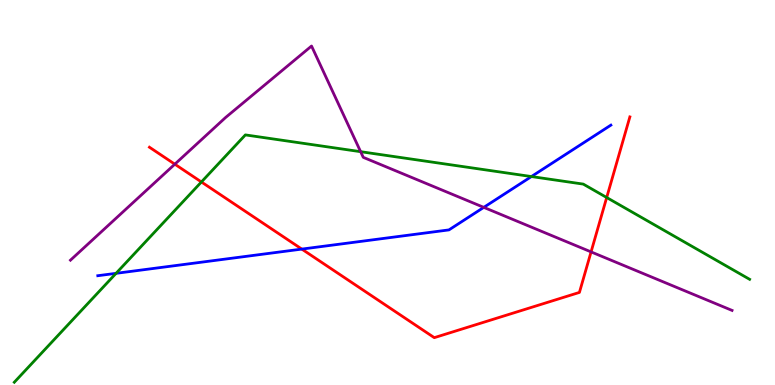[{'lines': ['blue', 'red'], 'intersections': [{'x': 3.89, 'y': 3.53}]}, {'lines': ['green', 'red'], 'intersections': [{'x': 2.6, 'y': 5.27}, {'x': 7.83, 'y': 4.87}]}, {'lines': ['purple', 'red'], 'intersections': [{'x': 2.26, 'y': 5.74}, {'x': 7.63, 'y': 3.46}]}, {'lines': ['blue', 'green'], 'intersections': [{'x': 1.5, 'y': 2.9}, {'x': 6.86, 'y': 5.41}]}, {'lines': ['blue', 'purple'], 'intersections': [{'x': 6.24, 'y': 4.61}]}, {'lines': ['green', 'purple'], 'intersections': [{'x': 4.65, 'y': 6.06}]}]